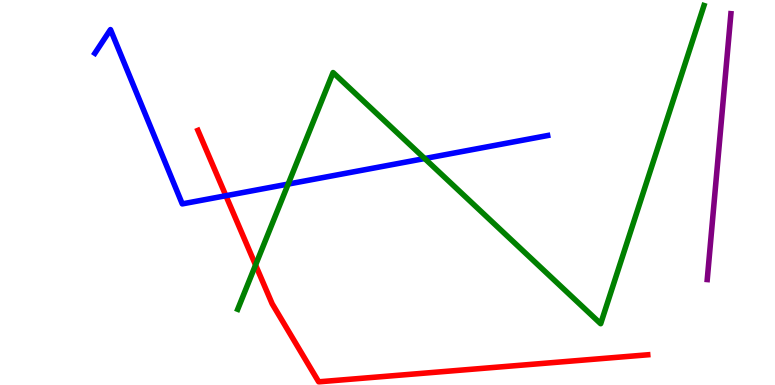[{'lines': ['blue', 'red'], 'intersections': [{'x': 2.91, 'y': 4.92}]}, {'lines': ['green', 'red'], 'intersections': [{'x': 3.3, 'y': 3.12}]}, {'lines': ['purple', 'red'], 'intersections': []}, {'lines': ['blue', 'green'], 'intersections': [{'x': 3.72, 'y': 5.22}, {'x': 5.48, 'y': 5.88}]}, {'lines': ['blue', 'purple'], 'intersections': []}, {'lines': ['green', 'purple'], 'intersections': []}]